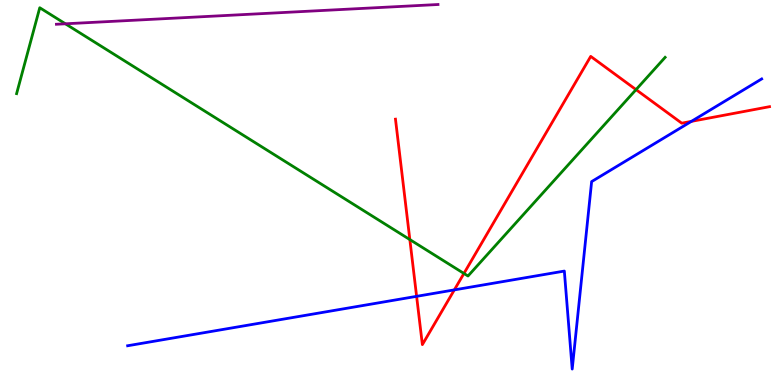[{'lines': ['blue', 'red'], 'intersections': [{'x': 5.38, 'y': 2.3}, {'x': 5.86, 'y': 2.47}, {'x': 8.92, 'y': 6.85}]}, {'lines': ['green', 'red'], 'intersections': [{'x': 5.29, 'y': 3.78}, {'x': 5.99, 'y': 2.9}, {'x': 8.21, 'y': 7.67}]}, {'lines': ['purple', 'red'], 'intersections': []}, {'lines': ['blue', 'green'], 'intersections': []}, {'lines': ['blue', 'purple'], 'intersections': []}, {'lines': ['green', 'purple'], 'intersections': [{'x': 0.844, 'y': 9.38}]}]